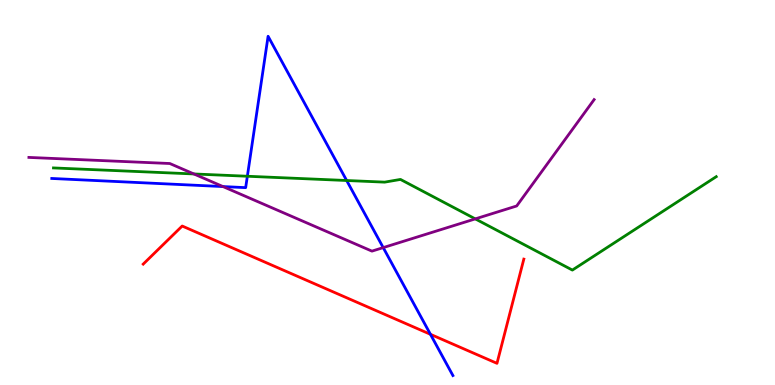[{'lines': ['blue', 'red'], 'intersections': [{'x': 5.55, 'y': 1.32}]}, {'lines': ['green', 'red'], 'intersections': []}, {'lines': ['purple', 'red'], 'intersections': []}, {'lines': ['blue', 'green'], 'intersections': [{'x': 3.19, 'y': 5.42}, {'x': 4.47, 'y': 5.31}]}, {'lines': ['blue', 'purple'], 'intersections': [{'x': 2.88, 'y': 5.15}, {'x': 4.94, 'y': 3.57}]}, {'lines': ['green', 'purple'], 'intersections': [{'x': 2.5, 'y': 5.48}, {'x': 6.13, 'y': 4.31}]}]